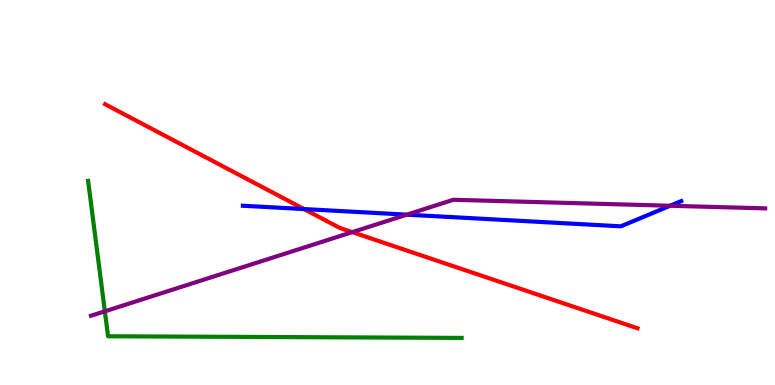[{'lines': ['blue', 'red'], 'intersections': [{'x': 3.92, 'y': 4.57}]}, {'lines': ['green', 'red'], 'intersections': []}, {'lines': ['purple', 'red'], 'intersections': [{'x': 4.55, 'y': 3.97}]}, {'lines': ['blue', 'green'], 'intersections': []}, {'lines': ['blue', 'purple'], 'intersections': [{'x': 5.25, 'y': 4.42}, {'x': 8.65, 'y': 4.66}]}, {'lines': ['green', 'purple'], 'intersections': [{'x': 1.35, 'y': 1.91}]}]